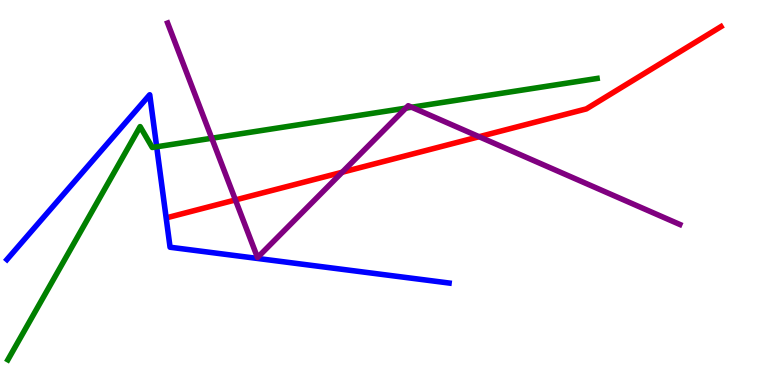[{'lines': ['blue', 'red'], 'intersections': []}, {'lines': ['green', 'red'], 'intersections': []}, {'lines': ['purple', 'red'], 'intersections': [{'x': 3.04, 'y': 4.81}, {'x': 4.42, 'y': 5.53}, {'x': 6.18, 'y': 6.45}]}, {'lines': ['blue', 'green'], 'intersections': [{'x': 2.02, 'y': 6.19}]}, {'lines': ['blue', 'purple'], 'intersections': []}, {'lines': ['green', 'purple'], 'intersections': [{'x': 2.73, 'y': 6.41}, {'x': 5.24, 'y': 7.19}, {'x': 5.31, 'y': 7.21}]}]